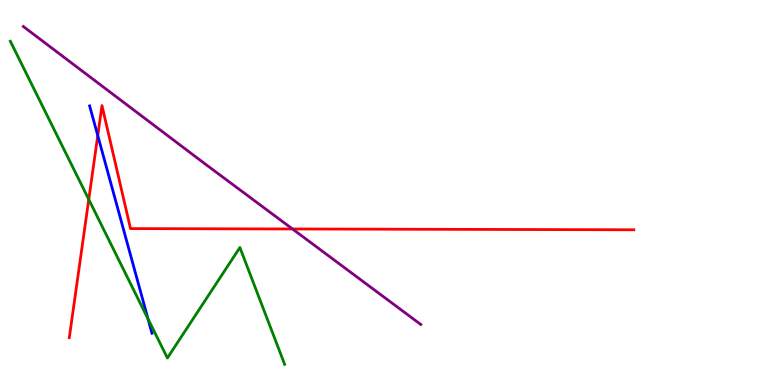[{'lines': ['blue', 'red'], 'intersections': [{'x': 1.26, 'y': 6.48}]}, {'lines': ['green', 'red'], 'intersections': [{'x': 1.15, 'y': 4.82}]}, {'lines': ['purple', 'red'], 'intersections': [{'x': 3.77, 'y': 4.05}]}, {'lines': ['blue', 'green'], 'intersections': [{'x': 1.91, 'y': 1.72}]}, {'lines': ['blue', 'purple'], 'intersections': []}, {'lines': ['green', 'purple'], 'intersections': []}]